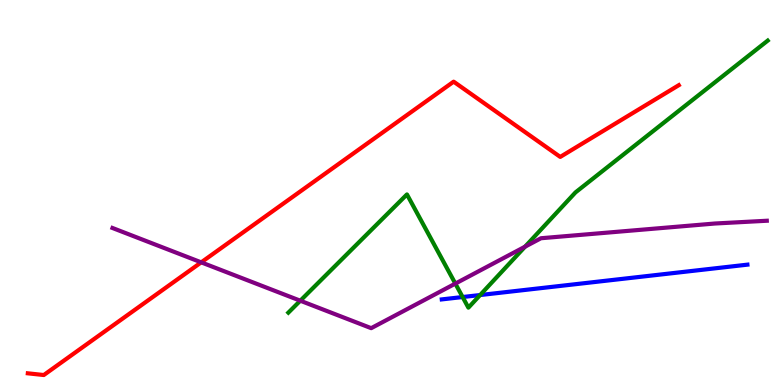[{'lines': ['blue', 'red'], 'intersections': []}, {'lines': ['green', 'red'], 'intersections': []}, {'lines': ['purple', 'red'], 'intersections': [{'x': 2.6, 'y': 3.19}]}, {'lines': ['blue', 'green'], 'intersections': [{'x': 5.97, 'y': 2.28}, {'x': 6.2, 'y': 2.34}]}, {'lines': ['blue', 'purple'], 'intersections': []}, {'lines': ['green', 'purple'], 'intersections': [{'x': 3.87, 'y': 2.19}, {'x': 5.88, 'y': 2.63}, {'x': 6.78, 'y': 3.59}]}]